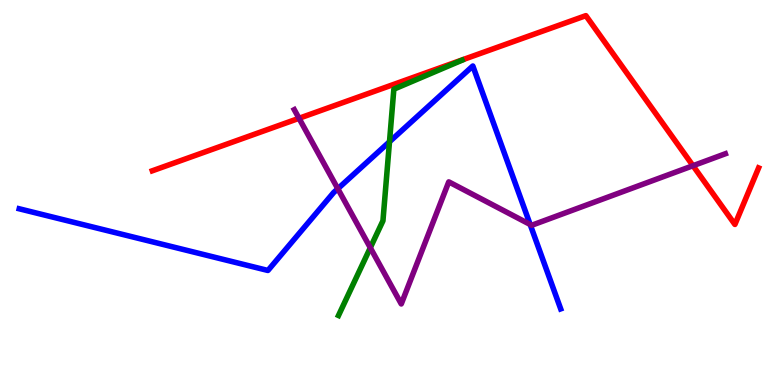[{'lines': ['blue', 'red'], 'intersections': []}, {'lines': ['green', 'red'], 'intersections': []}, {'lines': ['purple', 'red'], 'intersections': [{'x': 3.86, 'y': 6.93}, {'x': 8.94, 'y': 5.7}]}, {'lines': ['blue', 'green'], 'intersections': [{'x': 5.03, 'y': 6.32}]}, {'lines': ['blue', 'purple'], 'intersections': [{'x': 4.36, 'y': 5.1}, {'x': 6.84, 'y': 4.17}]}, {'lines': ['green', 'purple'], 'intersections': [{'x': 4.78, 'y': 3.57}]}]